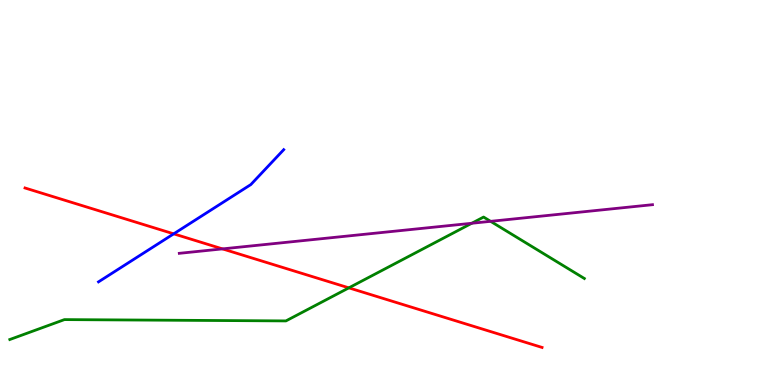[{'lines': ['blue', 'red'], 'intersections': [{'x': 2.24, 'y': 3.93}]}, {'lines': ['green', 'red'], 'intersections': [{'x': 4.5, 'y': 2.52}]}, {'lines': ['purple', 'red'], 'intersections': [{'x': 2.87, 'y': 3.54}]}, {'lines': ['blue', 'green'], 'intersections': []}, {'lines': ['blue', 'purple'], 'intersections': []}, {'lines': ['green', 'purple'], 'intersections': [{'x': 6.09, 'y': 4.2}, {'x': 6.33, 'y': 4.25}]}]